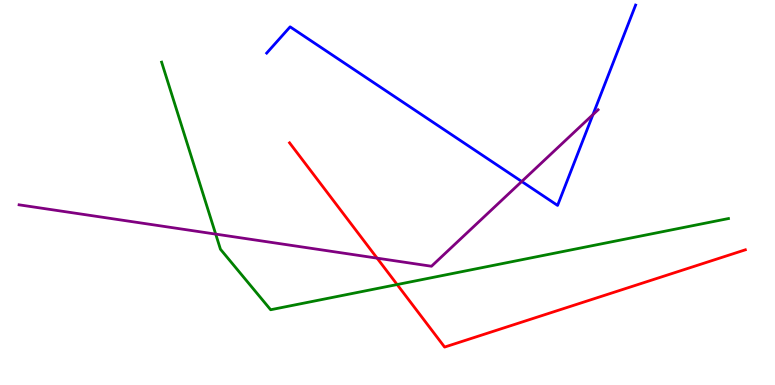[{'lines': ['blue', 'red'], 'intersections': []}, {'lines': ['green', 'red'], 'intersections': [{'x': 5.12, 'y': 2.61}]}, {'lines': ['purple', 'red'], 'intersections': [{'x': 4.87, 'y': 3.29}]}, {'lines': ['blue', 'green'], 'intersections': []}, {'lines': ['blue', 'purple'], 'intersections': [{'x': 6.73, 'y': 5.29}, {'x': 7.65, 'y': 7.02}]}, {'lines': ['green', 'purple'], 'intersections': [{'x': 2.78, 'y': 3.92}]}]